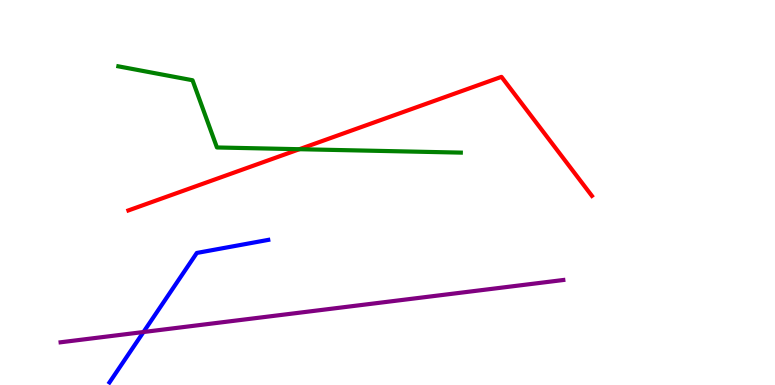[{'lines': ['blue', 'red'], 'intersections': []}, {'lines': ['green', 'red'], 'intersections': [{'x': 3.86, 'y': 6.12}]}, {'lines': ['purple', 'red'], 'intersections': []}, {'lines': ['blue', 'green'], 'intersections': []}, {'lines': ['blue', 'purple'], 'intersections': [{'x': 1.85, 'y': 1.38}]}, {'lines': ['green', 'purple'], 'intersections': []}]